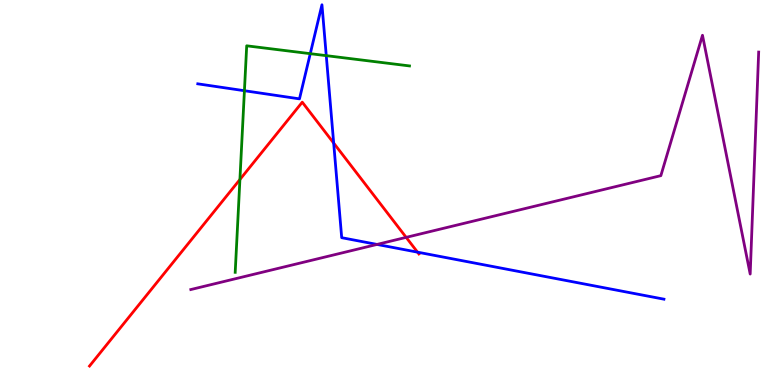[{'lines': ['blue', 'red'], 'intersections': [{'x': 4.31, 'y': 6.28}, {'x': 5.39, 'y': 3.45}]}, {'lines': ['green', 'red'], 'intersections': [{'x': 3.1, 'y': 5.34}]}, {'lines': ['purple', 'red'], 'intersections': [{'x': 5.24, 'y': 3.83}]}, {'lines': ['blue', 'green'], 'intersections': [{'x': 3.15, 'y': 7.64}, {'x': 4.0, 'y': 8.61}, {'x': 4.21, 'y': 8.55}]}, {'lines': ['blue', 'purple'], 'intersections': [{'x': 4.86, 'y': 3.65}]}, {'lines': ['green', 'purple'], 'intersections': []}]